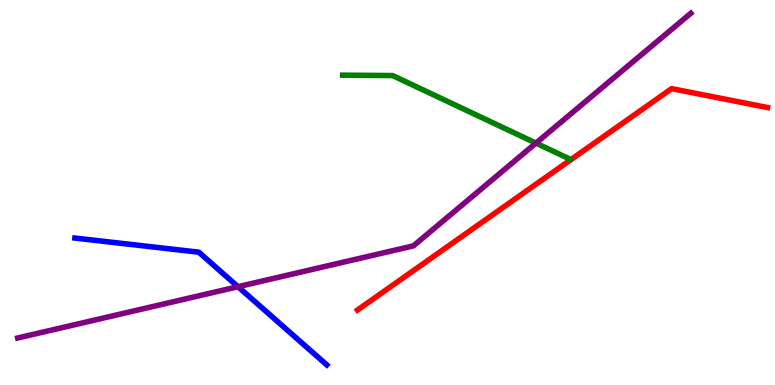[{'lines': ['blue', 'red'], 'intersections': []}, {'lines': ['green', 'red'], 'intersections': []}, {'lines': ['purple', 'red'], 'intersections': []}, {'lines': ['blue', 'green'], 'intersections': []}, {'lines': ['blue', 'purple'], 'intersections': [{'x': 3.07, 'y': 2.55}]}, {'lines': ['green', 'purple'], 'intersections': [{'x': 6.92, 'y': 6.28}]}]